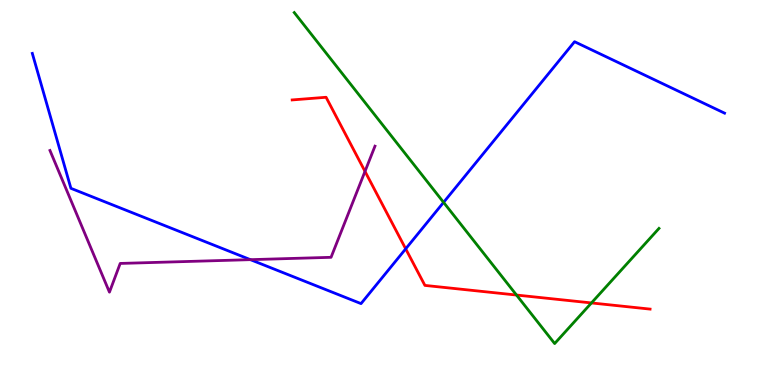[{'lines': ['blue', 'red'], 'intersections': [{'x': 5.23, 'y': 3.54}]}, {'lines': ['green', 'red'], 'intersections': [{'x': 6.66, 'y': 2.34}, {'x': 7.63, 'y': 2.13}]}, {'lines': ['purple', 'red'], 'intersections': [{'x': 4.71, 'y': 5.55}]}, {'lines': ['blue', 'green'], 'intersections': [{'x': 5.72, 'y': 4.74}]}, {'lines': ['blue', 'purple'], 'intersections': [{'x': 3.23, 'y': 3.26}]}, {'lines': ['green', 'purple'], 'intersections': []}]